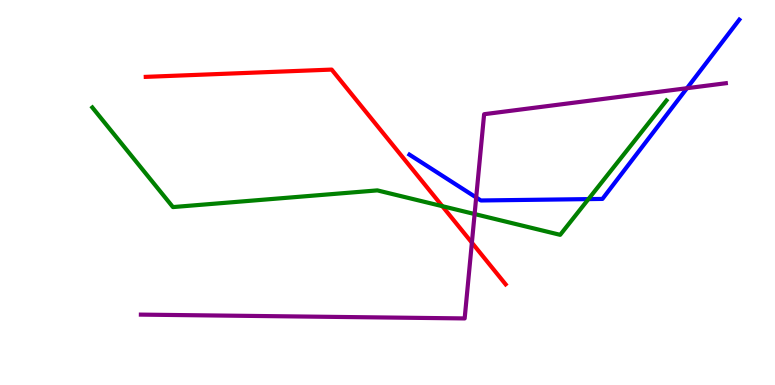[{'lines': ['blue', 'red'], 'intersections': []}, {'lines': ['green', 'red'], 'intersections': [{'x': 5.71, 'y': 4.64}]}, {'lines': ['purple', 'red'], 'intersections': [{'x': 6.09, 'y': 3.7}]}, {'lines': ['blue', 'green'], 'intersections': [{'x': 7.59, 'y': 4.83}]}, {'lines': ['blue', 'purple'], 'intersections': [{'x': 6.14, 'y': 4.87}, {'x': 8.86, 'y': 7.71}]}, {'lines': ['green', 'purple'], 'intersections': [{'x': 6.12, 'y': 4.44}]}]